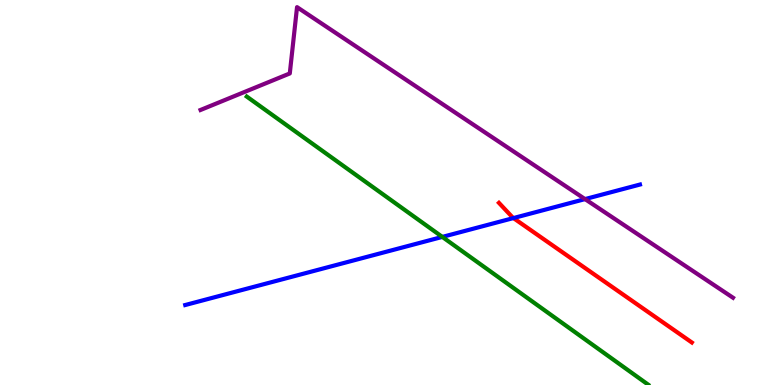[{'lines': ['blue', 'red'], 'intersections': [{'x': 6.62, 'y': 4.34}]}, {'lines': ['green', 'red'], 'intersections': []}, {'lines': ['purple', 'red'], 'intersections': []}, {'lines': ['blue', 'green'], 'intersections': [{'x': 5.71, 'y': 3.85}]}, {'lines': ['blue', 'purple'], 'intersections': [{'x': 7.55, 'y': 4.83}]}, {'lines': ['green', 'purple'], 'intersections': []}]